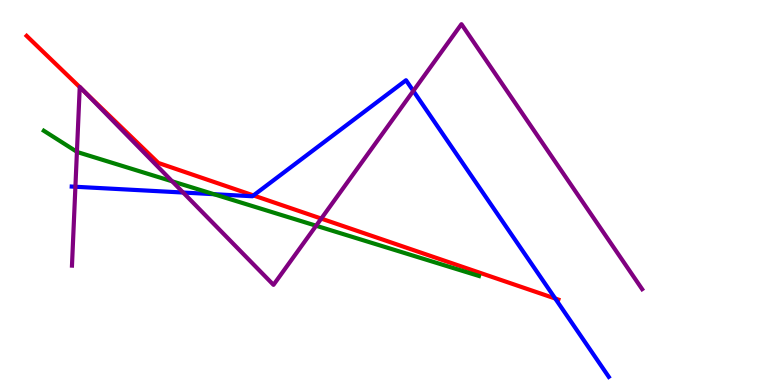[{'lines': ['blue', 'red'], 'intersections': [{'x': 3.27, 'y': 4.92}, {'x': 7.16, 'y': 2.25}]}, {'lines': ['green', 'red'], 'intersections': []}, {'lines': ['purple', 'red'], 'intersections': [{'x': 1.03, 'y': 7.74}, {'x': 1.09, 'y': 7.62}, {'x': 4.15, 'y': 4.32}]}, {'lines': ['blue', 'green'], 'intersections': [{'x': 2.76, 'y': 4.96}]}, {'lines': ['blue', 'purple'], 'intersections': [{'x': 0.973, 'y': 5.15}, {'x': 2.36, 'y': 5.0}, {'x': 5.33, 'y': 7.64}]}, {'lines': ['green', 'purple'], 'intersections': [{'x': 0.993, 'y': 6.06}, {'x': 2.22, 'y': 5.29}, {'x': 4.08, 'y': 4.14}]}]